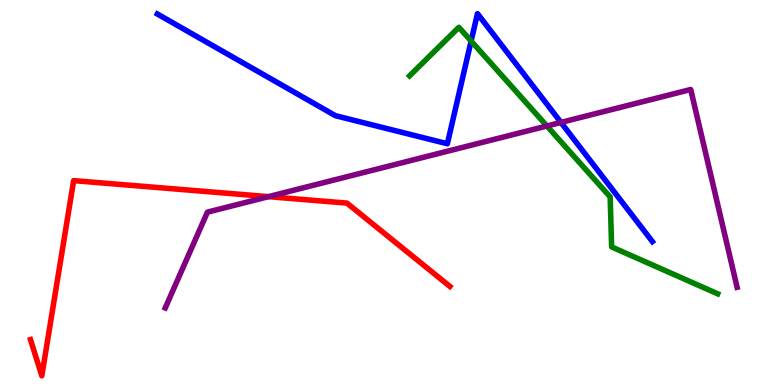[{'lines': ['blue', 'red'], 'intersections': []}, {'lines': ['green', 'red'], 'intersections': []}, {'lines': ['purple', 'red'], 'intersections': [{'x': 3.46, 'y': 4.89}]}, {'lines': ['blue', 'green'], 'intersections': [{'x': 6.08, 'y': 8.93}]}, {'lines': ['blue', 'purple'], 'intersections': [{'x': 7.24, 'y': 6.82}]}, {'lines': ['green', 'purple'], 'intersections': [{'x': 7.06, 'y': 6.73}]}]